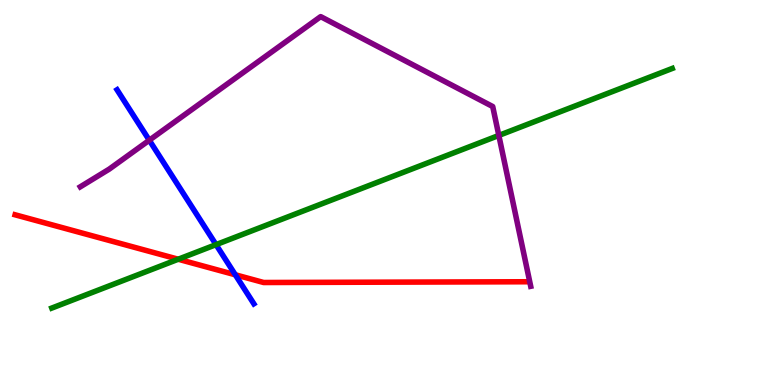[{'lines': ['blue', 'red'], 'intersections': [{'x': 3.04, 'y': 2.86}]}, {'lines': ['green', 'red'], 'intersections': [{'x': 2.3, 'y': 3.27}]}, {'lines': ['purple', 'red'], 'intersections': []}, {'lines': ['blue', 'green'], 'intersections': [{'x': 2.79, 'y': 3.65}]}, {'lines': ['blue', 'purple'], 'intersections': [{'x': 1.93, 'y': 6.36}]}, {'lines': ['green', 'purple'], 'intersections': [{'x': 6.44, 'y': 6.48}]}]